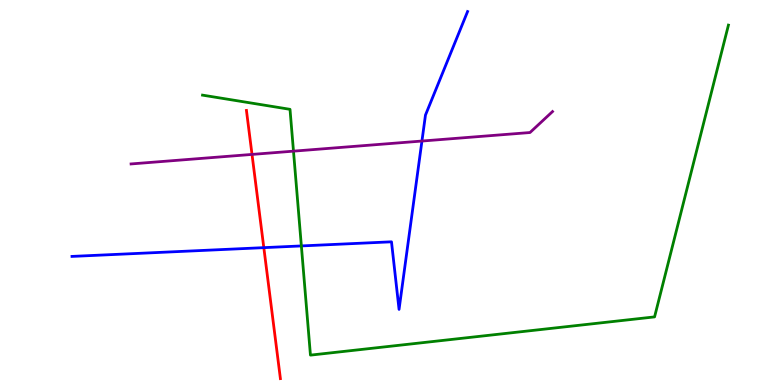[{'lines': ['blue', 'red'], 'intersections': [{'x': 3.4, 'y': 3.57}]}, {'lines': ['green', 'red'], 'intersections': []}, {'lines': ['purple', 'red'], 'intersections': [{'x': 3.25, 'y': 5.99}]}, {'lines': ['blue', 'green'], 'intersections': [{'x': 3.89, 'y': 3.61}]}, {'lines': ['blue', 'purple'], 'intersections': [{'x': 5.44, 'y': 6.34}]}, {'lines': ['green', 'purple'], 'intersections': [{'x': 3.79, 'y': 6.07}]}]